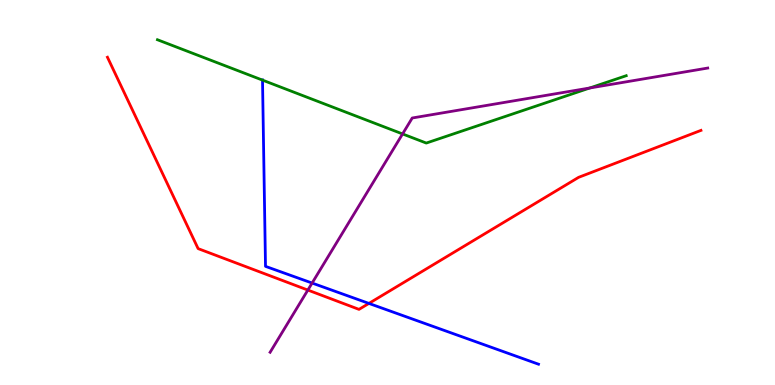[{'lines': ['blue', 'red'], 'intersections': [{'x': 4.76, 'y': 2.12}]}, {'lines': ['green', 'red'], 'intersections': []}, {'lines': ['purple', 'red'], 'intersections': [{'x': 3.97, 'y': 2.47}]}, {'lines': ['blue', 'green'], 'intersections': [{'x': 3.39, 'y': 7.92}]}, {'lines': ['blue', 'purple'], 'intersections': [{'x': 4.03, 'y': 2.65}]}, {'lines': ['green', 'purple'], 'intersections': [{'x': 5.19, 'y': 6.52}, {'x': 7.61, 'y': 7.71}]}]